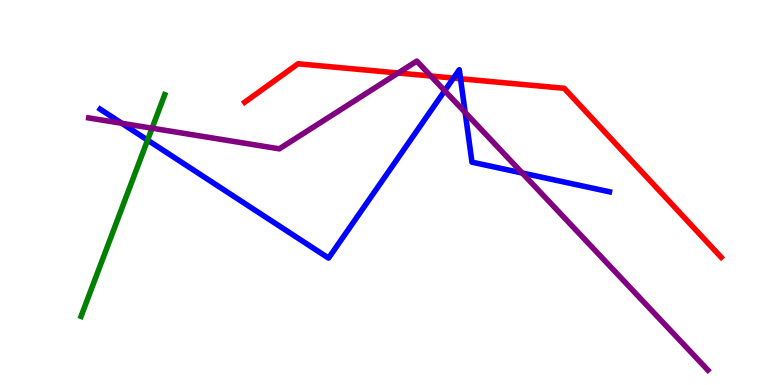[{'lines': ['blue', 'red'], 'intersections': [{'x': 5.85, 'y': 7.97}, {'x': 5.94, 'y': 7.95}]}, {'lines': ['green', 'red'], 'intersections': []}, {'lines': ['purple', 'red'], 'intersections': [{'x': 5.14, 'y': 8.1}, {'x': 5.56, 'y': 8.03}]}, {'lines': ['blue', 'green'], 'intersections': [{'x': 1.9, 'y': 6.36}]}, {'lines': ['blue', 'purple'], 'intersections': [{'x': 1.57, 'y': 6.8}, {'x': 5.74, 'y': 7.64}, {'x': 6.0, 'y': 7.08}, {'x': 6.74, 'y': 5.51}]}, {'lines': ['green', 'purple'], 'intersections': [{'x': 1.96, 'y': 6.67}]}]